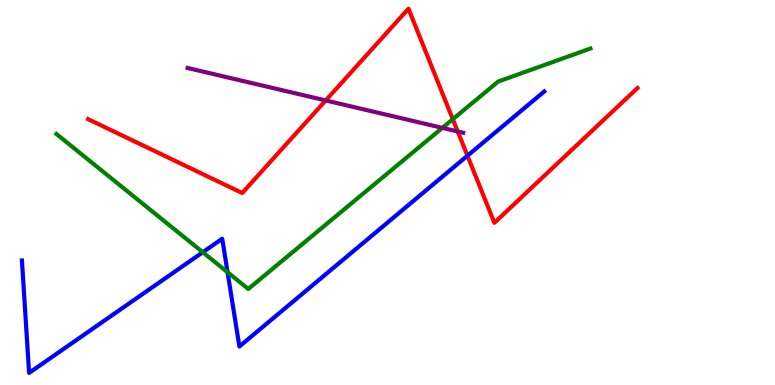[{'lines': ['blue', 'red'], 'intersections': [{'x': 6.03, 'y': 5.96}]}, {'lines': ['green', 'red'], 'intersections': [{'x': 5.84, 'y': 6.9}]}, {'lines': ['purple', 'red'], 'intersections': [{'x': 4.2, 'y': 7.39}, {'x': 5.91, 'y': 6.59}]}, {'lines': ['blue', 'green'], 'intersections': [{'x': 2.62, 'y': 3.45}, {'x': 2.94, 'y': 2.93}]}, {'lines': ['blue', 'purple'], 'intersections': []}, {'lines': ['green', 'purple'], 'intersections': [{'x': 5.71, 'y': 6.68}]}]